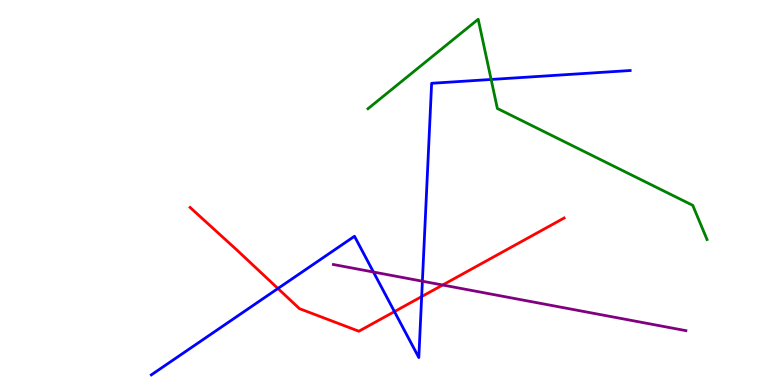[{'lines': ['blue', 'red'], 'intersections': [{'x': 3.59, 'y': 2.51}, {'x': 5.09, 'y': 1.91}, {'x': 5.44, 'y': 2.3}]}, {'lines': ['green', 'red'], 'intersections': []}, {'lines': ['purple', 'red'], 'intersections': [{'x': 5.71, 'y': 2.6}]}, {'lines': ['blue', 'green'], 'intersections': [{'x': 6.34, 'y': 7.94}]}, {'lines': ['blue', 'purple'], 'intersections': [{'x': 4.82, 'y': 2.93}, {'x': 5.45, 'y': 2.7}]}, {'lines': ['green', 'purple'], 'intersections': []}]